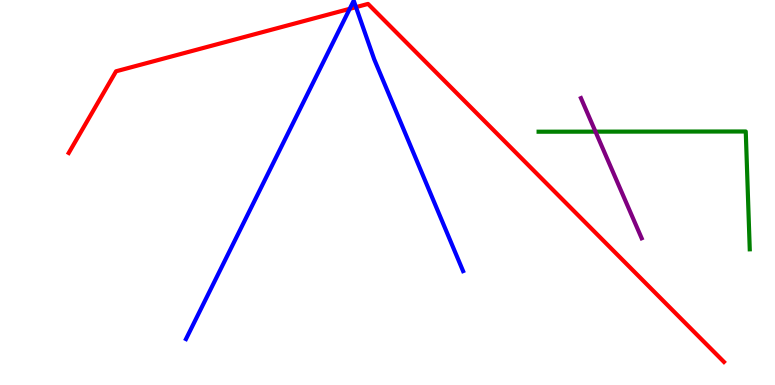[{'lines': ['blue', 'red'], 'intersections': [{'x': 4.51, 'y': 9.77}, {'x': 4.59, 'y': 9.81}]}, {'lines': ['green', 'red'], 'intersections': []}, {'lines': ['purple', 'red'], 'intersections': []}, {'lines': ['blue', 'green'], 'intersections': []}, {'lines': ['blue', 'purple'], 'intersections': []}, {'lines': ['green', 'purple'], 'intersections': [{'x': 7.68, 'y': 6.58}]}]